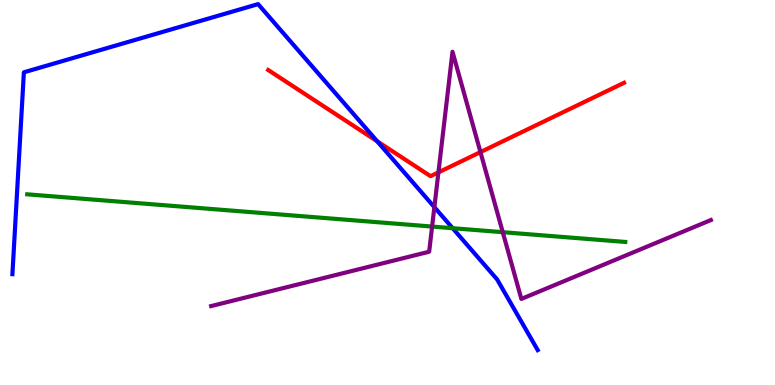[{'lines': ['blue', 'red'], 'intersections': [{'x': 4.87, 'y': 6.33}]}, {'lines': ['green', 'red'], 'intersections': []}, {'lines': ['purple', 'red'], 'intersections': [{'x': 5.66, 'y': 5.52}, {'x': 6.2, 'y': 6.05}]}, {'lines': ['blue', 'green'], 'intersections': [{'x': 5.84, 'y': 4.07}]}, {'lines': ['blue', 'purple'], 'intersections': [{'x': 5.6, 'y': 4.62}]}, {'lines': ['green', 'purple'], 'intersections': [{'x': 5.58, 'y': 4.12}, {'x': 6.49, 'y': 3.97}]}]